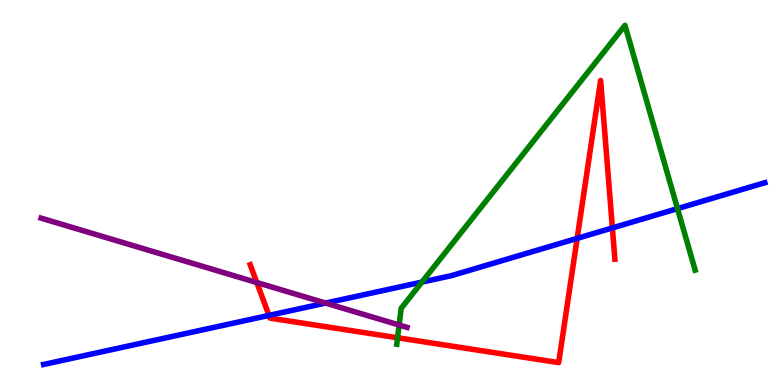[{'lines': ['blue', 'red'], 'intersections': [{'x': 3.47, 'y': 1.81}, {'x': 7.45, 'y': 3.81}, {'x': 7.9, 'y': 4.08}]}, {'lines': ['green', 'red'], 'intersections': [{'x': 5.13, 'y': 1.23}]}, {'lines': ['purple', 'red'], 'intersections': [{'x': 3.31, 'y': 2.66}]}, {'lines': ['blue', 'green'], 'intersections': [{'x': 5.44, 'y': 2.67}, {'x': 8.74, 'y': 4.58}]}, {'lines': ['blue', 'purple'], 'intersections': [{'x': 4.2, 'y': 2.13}]}, {'lines': ['green', 'purple'], 'intersections': [{'x': 5.15, 'y': 1.56}]}]